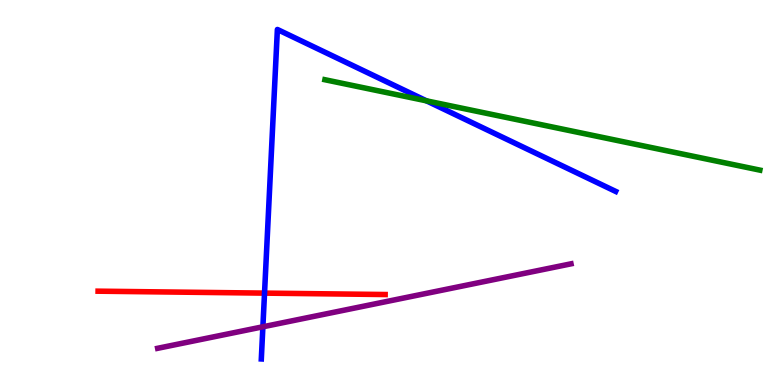[{'lines': ['blue', 'red'], 'intersections': [{'x': 3.41, 'y': 2.39}]}, {'lines': ['green', 'red'], 'intersections': []}, {'lines': ['purple', 'red'], 'intersections': []}, {'lines': ['blue', 'green'], 'intersections': [{'x': 5.5, 'y': 7.38}]}, {'lines': ['blue', 'purple'], 'intersections': [{'x': 3.39, 'y': 1.51}]}, {'lines': ['green', 'purple'], 'intersections': []}]